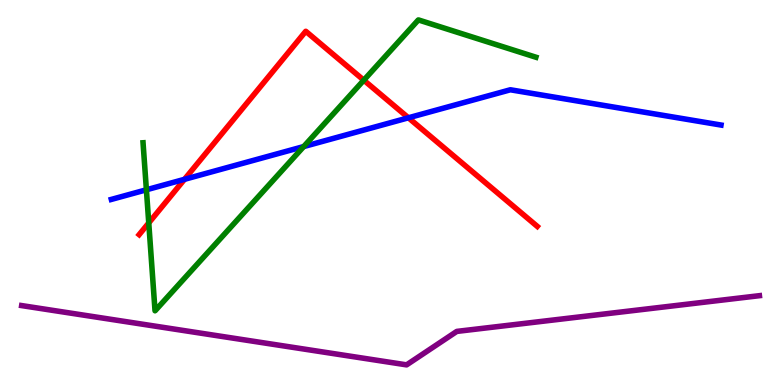[{'lines': ['blue', 'red'], 'intersections': [{'x': 2.38, 'y': 5.34}, {'x': 5.27, 'y': 6.94}]}, {'lines': ['green', 'red'], 'intersections': [{'x': 1.92, 'y': 4.21}, {'x': 4.69, 'y': 7.92}]}, {'lines': ['purple', 'red'], 'intersections': []}, {'lines': ['blue', 'green'], 'intersections': [{'x': 1.89, 'y': 5.07}, {'x': 3.92, 'y': 6.19}]}, {'lines': ['blue', 'purple'], 'intersections': []}, {'lines': ['green', 'purple'], 'intersections': []}]